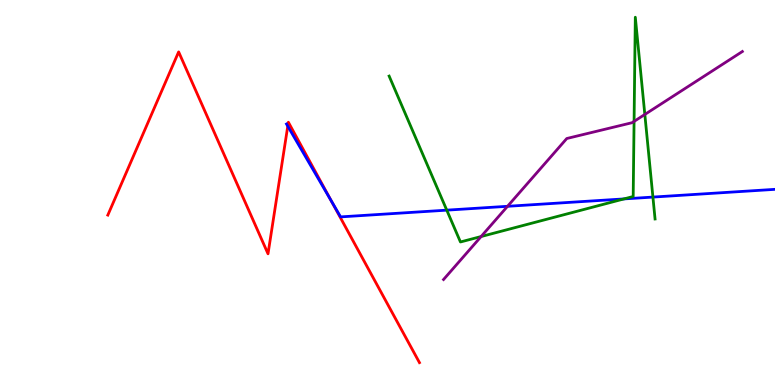[{'lines': ['blue', 'red'], 'intersections': [{'x': 3.71, 'y': 6.72}, {'x': 4.27, 'y': 4.78}]}, {'lines': ['green', 'red'], 'intersections': []}, {'lines': ['purple', 'red'], 'intersections': []}, {'lines': ['blue', 'green'], 'intersections': [{'x': 5.76, 'y': 4.54}, {'x': 8.05, 'y': 4.83}, {'x': 8.42, 'y': 4.88}]}, {'lines': ['blue', 'purple'], 'intersections': [{'x': 6.55, 'y': 4.64}]}, {'lines': ['green', 'purple'], 'intersections': [{'x': 6.21, 'y': 3.86}, {'x': 8.18, 'y': 6.85}, {'x': 8.32, 'y': 7.03}]}]